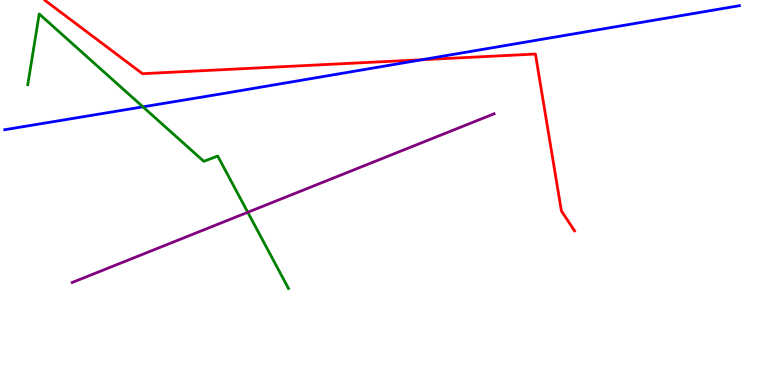[{'lines': ['blue', 'red'], 'intersections': [{'x': 5.44, 'y': 8.45}]}, {'lines': ['green', 'red'], 'intersections': []}, {'lines': ['purple', 'red'], 'intersections': []}, {'lines': ['blue', 'green'], 'intersections': [{'x': 1.84, 'y': 7.22}]}, {'lines': ['blue', 'purple'], 'intersections': []}, {'lines': ['green', 'purple'], 'intersections': [{'x': 3.2, 'y': 4.49}]}]